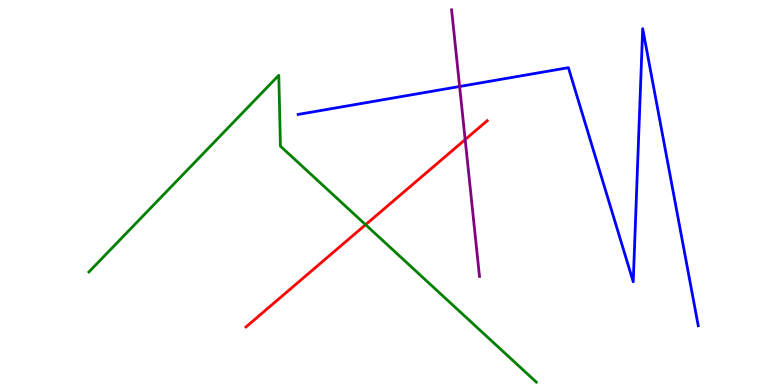[{'lines': ['blue', 'red'], 'intersections': []}, {'lines': ['green', 'red'], 'intersections': [{'x': 4.72, 'y': 4.16}]}, {'lines': ['purple', 'red'], 'intersections': [{'x': 6.0, 'y': 6.37}]}, {'lines': ['blue', 'green'], 'intersections': []}, {'lines': ['blue', 'purple'], 'intersections': [{'x': 5.93, 'y': 7.75}]}, {'lines': ['green', 'purple'], 'intersections': []}]